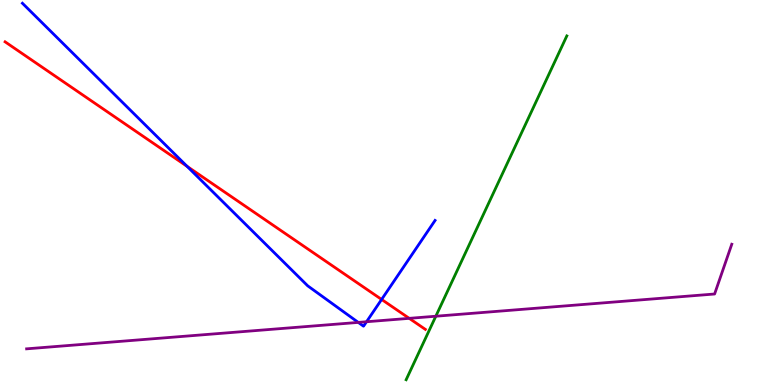[{'lines': ['blue', 'red'], 'intersections': [{'x': 2.41, 'y': 5.68}, {'x': 4.92, 'y': 2.22}]}, {'lines': ['green', 'red'], 'intersections': []}, {'lines': ['purple', 'red'], 'intersections': [{'x': 5.28, 'y': 1.73}]}, {'lines': ['blue', 'green'], 'intersections': []}, {'lines': ['blue', 'purple'], 'intersections': [{'x': 4.62, 'y': 1.63}, {'x': 4.73, 'y': 1.64}]}, {'lines': ['green', 'purple'], 'intersections': [{'x': 5.62, 'y': 1.79}]}]